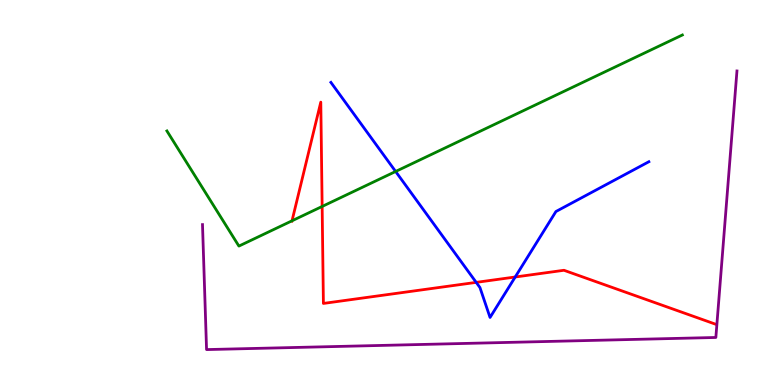[{'lines': ['blue', 'red'], 'intersections': [{'x': 6.14, 'y': 2.67}, {'x': 6.65, 'y': 2.81}]}, {'lines': ['green', 'red'], 'intersections': [{'x': 3.77, 'y': 4.27}, {'x': 4.16, 'y': 4.64}]}, {'lines': ['purple', 'red'], 'intersections': []}, {'lines': ['blue', 'green'], 'intersections': [{'x': 5.1, 'y': 5.55}]}, {'lines': ['blue', 'purple'], 'intersections': []}, {'lines': ['green', 'purple'], 'intersections': []}]